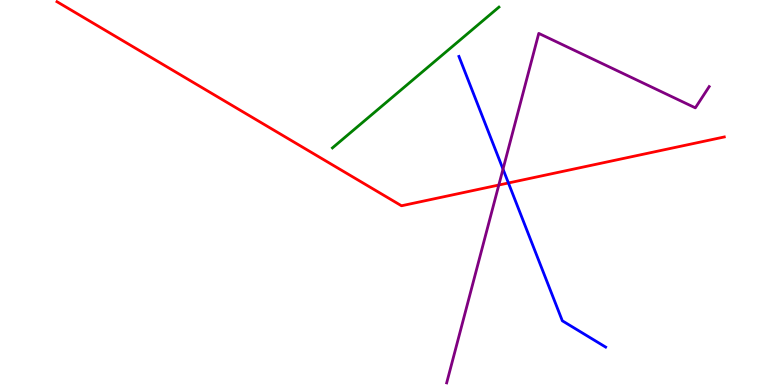[{'lines': ['blue', 'red'], 'intersections': [{'x': 6.56, 'y': 5.25}]}, {'lines': ['green', 'red'], 'intersections': []}, {'lines': ['purple', 'red'], 'intersections': [{'x': 6.44, 'y': 5.19}]}, {'lines': ['blue', 'green'], 'intersections': []}, {'lines': ['blue', 'purple'], 'intersections': [{'x': 6.49, 'y': 5.61}]}, {'lines': ['green', 'purple'], 'intersections': []}]